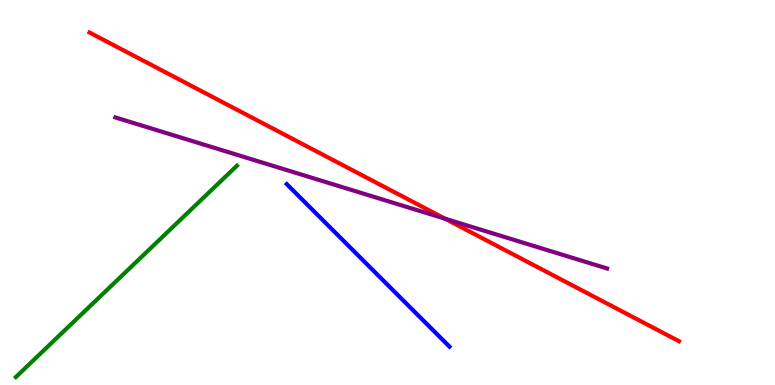[{'lines': ['blue', 'red'], 'intersections': []}, {'lines': ['green', 'red'], 'intersections': []}, {'lines': ['purple', 'red'], 'intersections': [{'x': 5.74, 'y': 4.32}]}, {'lines': ['blue', 'green'], 'intersections': []}, {'lines': ['blue', 'purple'], 'intersections': []}, {'lines': ['green', 'purple'], 'intersections': []}]